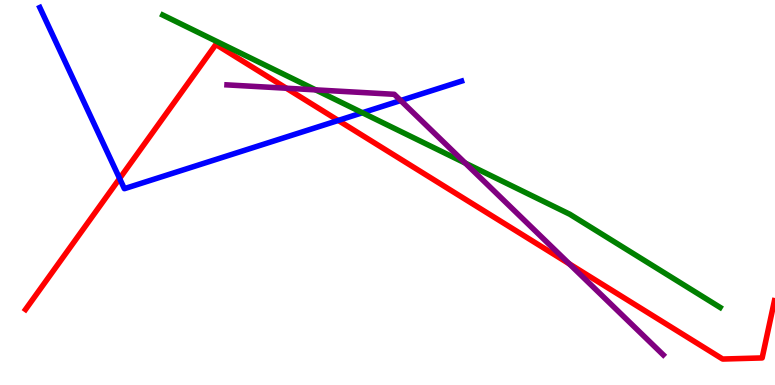[{'lines': ['blue', 'red'], 'intersections': [{'x': 1.54, 'y': 5.36}, {'x': 4.36, 'y': 6.87}]}, {'lines': ['green', 'red'], 'intersections': []}, {'lines': ['purple', 'red'], 'intersections': [{'x': 3.7, 'y': 7.71}, {'x': 7.35, 'y': 3.15}]}, {'lines': ['blue', 'green'], 'intersections': [{'x': 4.68, 'y': 7.07}]}, {'lines': ['blue', 'purple'], 'intersections': [{'x': 5.17, 'y': 7.39}]}, {'lines': ['green', 'purple'], 'intersections': [{'x': 4.07, 'y': 7.67}, {'x': 6.0, 'y': 5.76}]}]